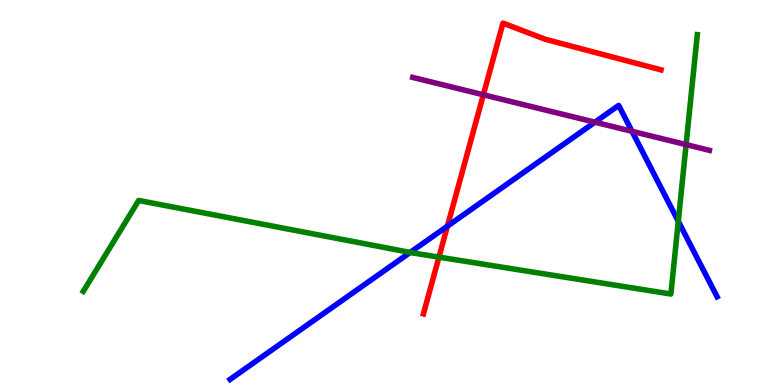[{'lines': ['blue', 'red'], 'intersections': [{'x': 5.77, 'y': 4.13}]}, {'lines': ['green', 'red'], 'intersections': [{'x': 5.66, 'y': 3.32}]}, {'lines': ['purple', 'red'], 'intersections': [{'x': 6.24, 'y': 7.54}]}, {'lines': ['blue', 'green'], 'intersections': [{'x': 5.29, 'y': 3.44}, {'x': 8.75, 'y': 4.25}]}, {'lines': ['blue', 'purple'], 'intersections': [{'x': 7.68, 'y': 6.83}, {'x': 8.15, 'y': 6.59}]}, {'lines': ['green', 'purple'], 'intersections': [{'x': 8.85, 'y': 6.24}]}]